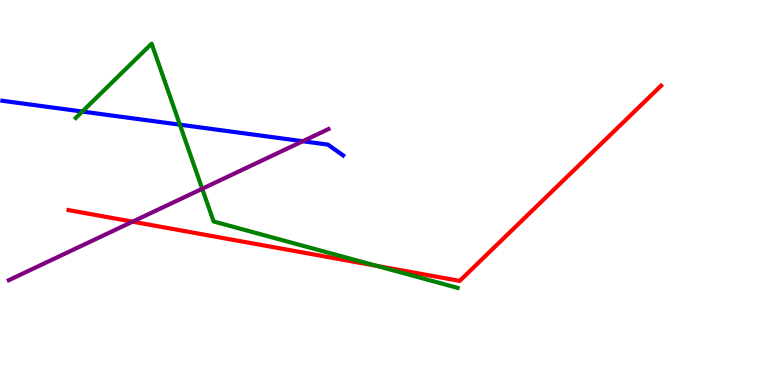[{'lines': ['blue', 'red'], 'intersections': []}, {'lines': ['green', 'red'], 'intersections': [{'x': 4.86, 'y': 3.09}]}, {'lines': ['purple', 'red'], 'intersections': [{'x': 1.71, 'y': 4.24}]}, {'lines': ['blue', 'green'], 'intersections': [{'x': 1.06, 'y': 7.1}, {'x': 2.32, 'y': 6.76}]}, {'lines': ['blue', 'purple'], 'intersections': [{'x': 3.91, 'y': 6.33}]}, {'lines': ['green', 'purple'], 'intersections': [{'x': 2.61, 'y': 5.1}]}]